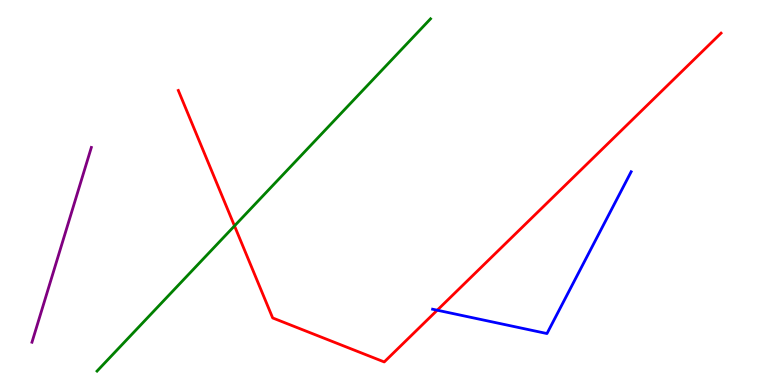[{'lines': ['blue', 'red'], 'intersections': [{'x': 5.64, 'y': 1.94}]}, {'lines': ['green', 'red'], 'intersections': [{'x': 3.03, 'y': 4.13}]}, {'lines': ['purple', 'red'], 'intersections': []}, {'lines': ['blue', 'green'], 'intersections': []}, {'lines': ['blue', 'purple'], 'intersections': []}, {'lines': ['green', 'purple'], 'intersections': []}]